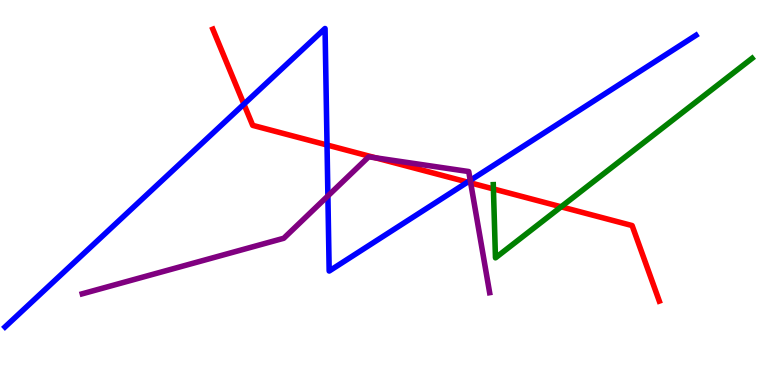[{'lines': ['blue', 'red'], 'intersections': [{'x': 3.15, 'y': 7.29}, {'x': 4.22, 'y': 6.23}, {'x': 6.03, 'y': 5.27}]}, {'lines': ['green', 'red'], 'intersections': [{'x': 6.37, 'y': 5.09}, {'x': 7.24, 'y': 4.63}]}, {'lines': ['purple', 'red'], 'intersections': [{'x': 4.85, 'y': 5.9}, {'x': 6.07, 'y': 5.25}]}, {'lines': ['blue', 'green'], 'intersections': []}, {'lines': ['blue', 'purple'], 'intersections': [{'x': 4.23, 'y': 4.91}, {'x': 6.07, 'y': 5.32}]}, {'lines': ['green', 'purple'], 'intersections': []}]